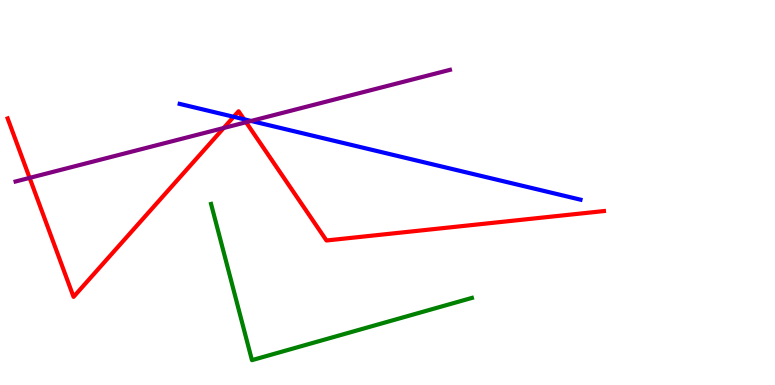[{'lines': ['blue', 'red'], 'intersections': [{'x': 3.02, 'y': 6.97}, {'x': 3.15, 'y': 6.9}]}, {'lines': ['green', 'red'], 'intersections': []}, {'lines': ['purple', 'red'], 'intersections': [{'x': 0.382, 'y': 5.38}, {'x': 2.89, 'y': 6.68}, {'x': 3.18, 'y': 6.82}]}, {'lines': ['blue', 'green'], 'intersections': []}, {'lines': ['blue', 'purple'], 'intersections': [{'x': 3.24, 'y': 6.86}]}, {'lines': ['green', 'purple'], 'intersections': []}]